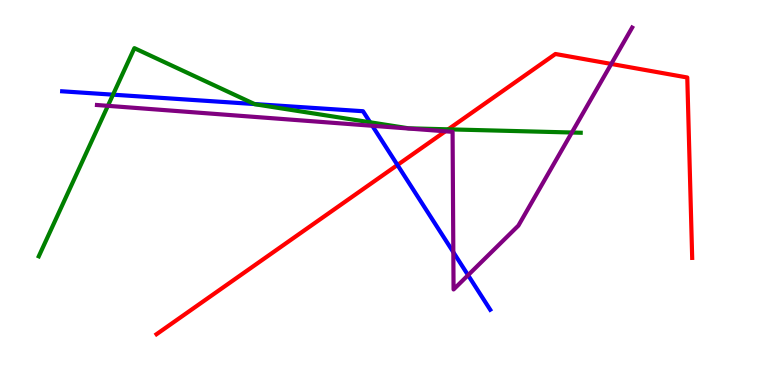[{'lines': ['blue', 'red'], 'intersections': [{'x': 5.13, 'y': 5.72}]}, {'lines': ['green', 'red'], 'intersections': [{'x': 5.78, 'y': 6.64}]}, {'lines': ['purple', 'red'], 'intersections': [{'x': 5.75, 'y': 6.59}, {'x': 7.89, 'y': 8.34}]}, {'lines': ['blue', 'green'], 'intersections': [{'x': 1.46, 'y': 7.54}, {'x': 3.28, 'y': 7.3}, {'x': 4.78, 'y': 6.82}]}, {'lines': ['blue', 'purple'], 'intersections': [{'x': 4.8, 'y': 6.73}, {'x': 5.85, 'y': 3.45}, {'x': 6.04, 'y': 2.85}]}, {'lines': ['green', 'purple'], 'intersections': [{'x': 1.39, 'y': 7.25}, {'x': 7.38, 'y': 6.56}]}]